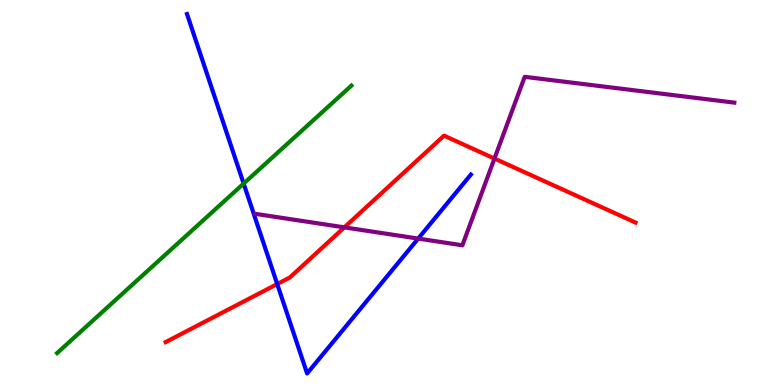[{'lines': ['blue', 'red'], 'intersections': [{'x': 3.58, 'y': 2.62}]}, {'lines': ['green', 'red'], 'intersections': []}, {'lines': ['purple', 'red'], 'intersections': [{'x': 4.44, 'y': 4.09}, {'x': 6.38, 'y': 5.88}]}, {'lines': ['blue', 'green'], 'intersections': [{'x': 3.14, 'y': 5.23}]}, {'lines': ['blue', 'purple'], 'intersections': [{'x': 5.4, 'y': 3.8}]}, {'lines': ['green', 'purple'], 'intersections': []}]